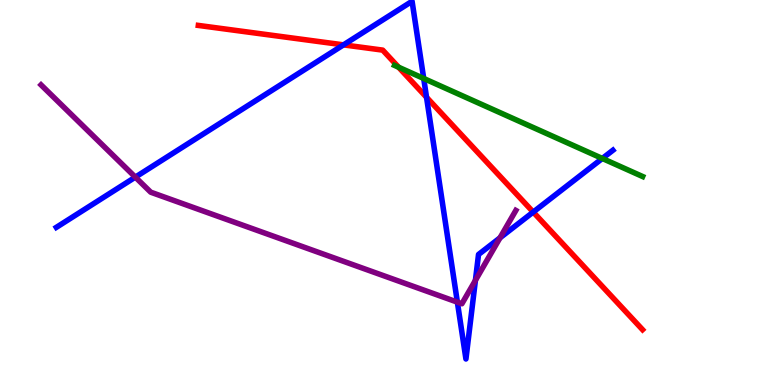[{'lines': ['blue', 'red'], 'intersections': [{'x': 4.43, 'y': 8.83}, {'x': 5.5, 'y': 7.47}, {'x': 6.88, 'y': 4.49}]}, {'lines': ['green', 'red'], 'intersections': [{'x': 5.14, 'y': 8.25}]}, {'lines': ['purple', 'red'], 'intersections': []}, {'lines': ['blue', 'green'], 'intersections': [{'x': 5.47, 'y': 7.96}, {'x': 7.77, 'y': 5.88}]}, {'lines': ['blue', 'purple'], 'intersections': [{'x': 1.75, 'y': 5.4}, {'x': 5.9, 'y': 2.15}, {'x': 6.13, 'y': 2.72}, {'x': 6.45, 'y': 3.82}]}, {'lines': ['green', 'purple'], 'intersections': []}]